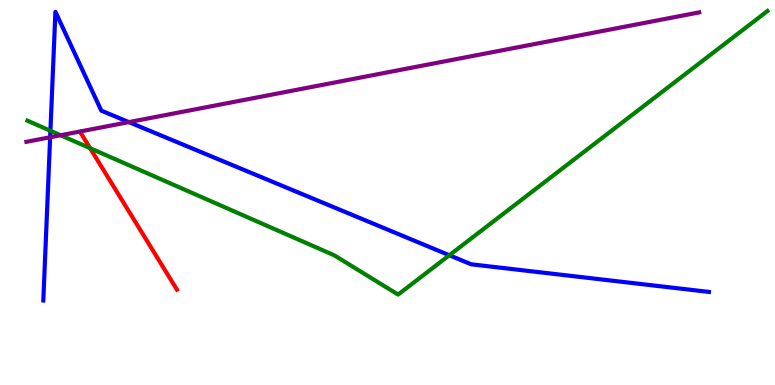[{'lines': ['blue', 'red'], 'intersections': []}, {'lines': ['green', 'red'], 'intersections': [{'x': 1.16, 'y': 6.15}]}, {'lines': ['purple', 'red'], 'intersections': []}, {'lines': ['blue', 'green'], 'intersections': [{'x': 0.651, 'y': 6.6}, {'x': 5.8, 'y': 3.37}]}, {'lines': ['blue', 'purple'], 'intersections': [{'x': 0.647, 'y': 6.43}, {'x': 1.66, 'y': 6.83}]}, {'lines': ['green', 'purple'], 'intersections': [{'x': 0.782, 'y': 6.49}]}]